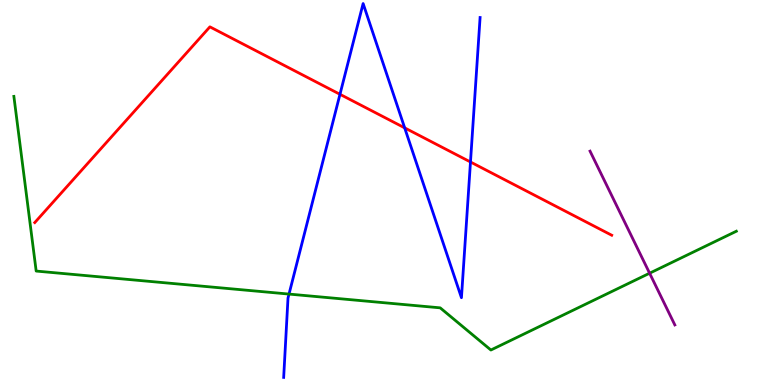[{'lines': ['blue', 'red'], 'intersections': [{'x': 4.39, 'y': 7.55}, {'x': 5.22, 'y': 6.68}, {'x': 6.07, 'y': 5.79}]}, {'lines': ['green', 'red'], 'intersections': []}, {'lines': ['purple', 'red'], 'intersections': []}, {'lines': ['blue', 'green'], 'intersections': [{'x': 3.73, 'y': 2.36}]}, {'lines': ['blue', 'purple'], 'intersections': []}, {'lines': ['green', 'purple'], 'intersections': [{'x': 8.38, 'y': 2.9}]}]